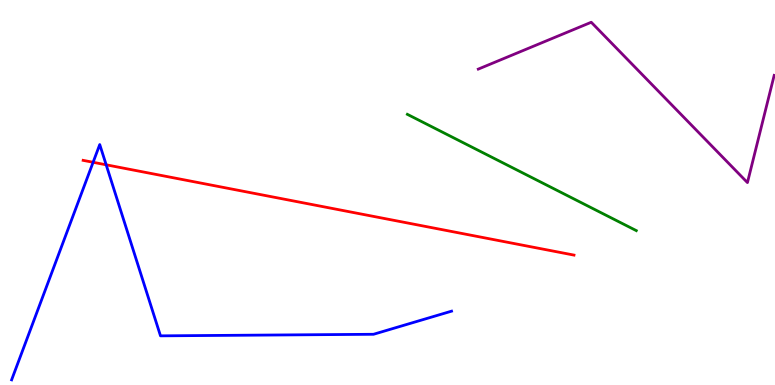[{'lines': ['blue', 'red'], 'intersections': [{'x': 1.2, 'y': 5.78}, {'x': 1.37, 'y': 5.72}]}, {'lines': ['green', 'red'], 'intersections': []}, {'lines': ['purple', 'red'], 'intersections': []}, {'lines': ['blue', 'green'], 'intersections': []}, {'lines': ['blue', 'purple'], 'intersections': []}, {'lines': ['green', 'purple'], 'intersections': []}]